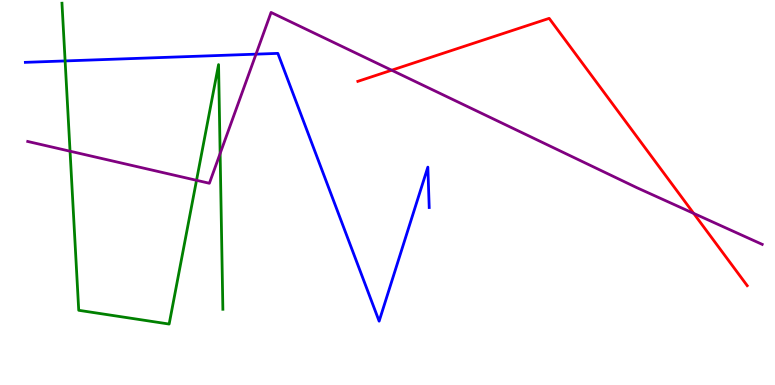[{'lines': ['blue', 'red'], 'intersections': []}, {'lines': ['green', 'red'], 'intersections': []}, {'lines': ['purple', 'red'], 'intersections': [{'x': 5.05, 'y': 8.18}, {'x': 8.95, 'y': 4.46}]}, {'lines': ['blue', 'green'], 'intersections': [{'x': 0.84, 'y': 8.42}]}, {'lines': ['blue', 'purple'], 'intersections': [{'x': 3.3, 'y': 8.59}]}, {'lines': ['green', 'purple'], 'intersections': [{'x': 0.904, 'y': 6.07}, {'x': 2.54, 'y': 5.32}, {'x': 2.84, 'y': 6.01}]}]